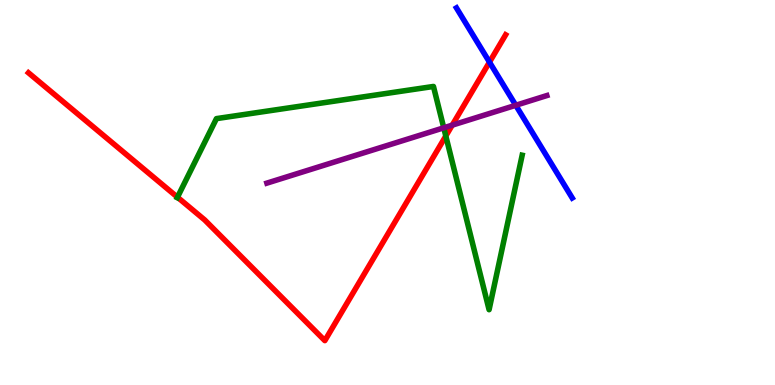[{'lines': ['blue', 'red'], 'intersections': [{'x': 6.32, 'y': 8.39}]}, {'lines': ['green', 'red'], 'intersections': [{'x': 2.29, 'y': 4.88}, {'x': 5.75, 'y': 6.47}]}, {'lines': ['purple', 'red'], 'intersections': [{'x': 5.84, 'y': 6.75}]}, {'lines': ['blue', 'green'], 'intersections': []}, {'lines': ['blue', 'purple'], 'intersections': [{'x': 6.66, 'y': 7.27}]}, {'lines': ['green', 'purple'], 'intersections': [{'x': 5.73, 'y': 6.68}]}]